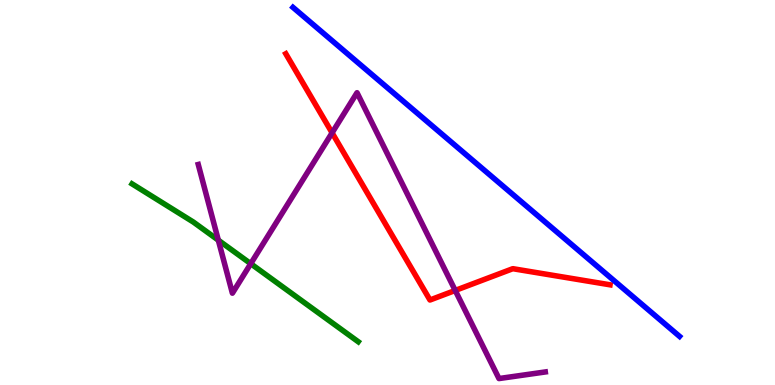[{'lines': ['blue', 'red'], 'intersections': []}, {'lines': ['green', 'red'], 'intersections': []}, {'lines': ['purple', 'red'], 'intersections': [{'x': 4.28, 'y': 6.55}, {'x': 5.87, 'y': 2.46}]}, {'lines': ['blue', 'green'], 'intersections': []}, {'lines': ['blue', 'purple'], 'intersections': []}, {'lines': ['green', 'purple'], 'intersections': [{'x': 2.82, 'y': 3.76}, {'x': 3.24, 'y': 3.15}]}]